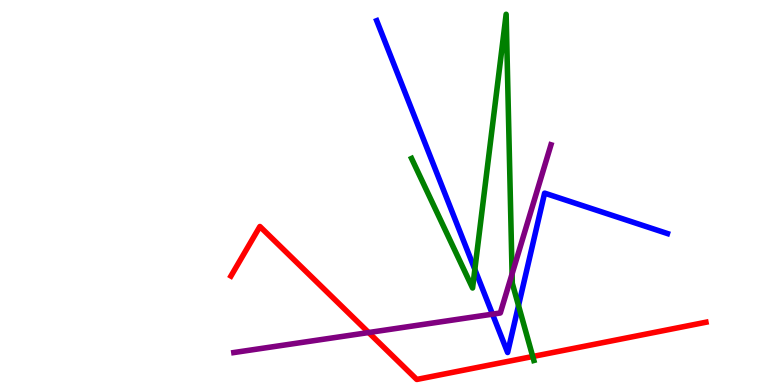[{'lines': ['blue', 'red'], 'intersections': []}, {'lines': ['green', 'red'], 'intersections': [{'x': 6.87, 'y': 0.74}]}, {'lines': ['purple', 'red'], 'intersections': [{'x': 4.76, 'y': 1.36}]}, {'lines': ['blue', 'green'], 'intersections': [{'x': 6.13, 'y': 3.0}, {'x': 6.69, 'y': 2.06}]}, {'lines': ['blue', 'purple'], 'intersections': [{'x': 6.35, 'y': 1.84}]}, {'lines': ['green', 'purple'], 'intersections': [{'x': 6.61, 'y': 2.89}]}]